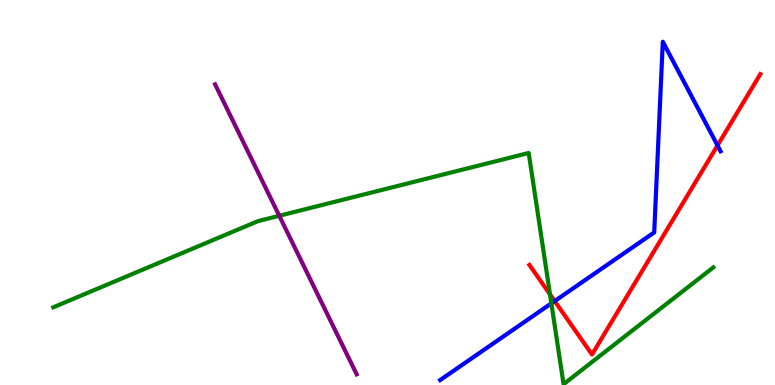[{'lines': ['blue', 'red'], 'intersections': [{'x': 7.16, 'y': 2.18}, {'x': 9.26, 'y': 6.22}]}, {'lines': ['green', 'red'], 'intersections': [{'x': 7.1, 'y': 2.35}]}, {'lines': ['purple', 'red'], 'intersections': []}, {'lines': ['blue', 'green'], 'intersections': [{'x': 7.11, 'y': 2.12}]}, {'lines': ['blue', 'purple'], 'intersections': []}, {'lines': ['green', 'purple'], 'intersections': [{'x': 3.6, 'y': 4.4}]}]